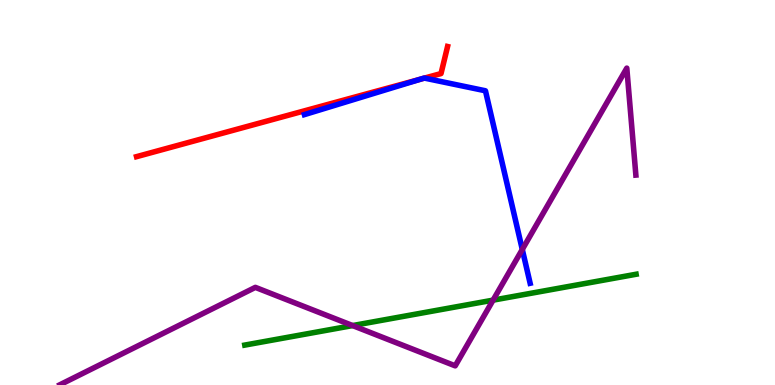[{'lines': ['blue', 'red'], 'intersections': [{'x': 5.43, 'y': 7.95}, {'x': 5.48, 'y': 7.97}]}, {'lines': ['green', 'red'], 'intersections': []}, {'lines': ['purple', 'red'], 'intersections': []}, {'lines': ['blue', 'green'], 'intersections': []}, {'lines': ['blue', 'purple'], 'intersections': [{'x': 6.74, 'y': 3.52}]}, {'lines': ['green', 'purple'], 'intersections': [{'x': 4.55, 'y': 1.54}, {'x': 6.36, 'y': 2.2}]}]